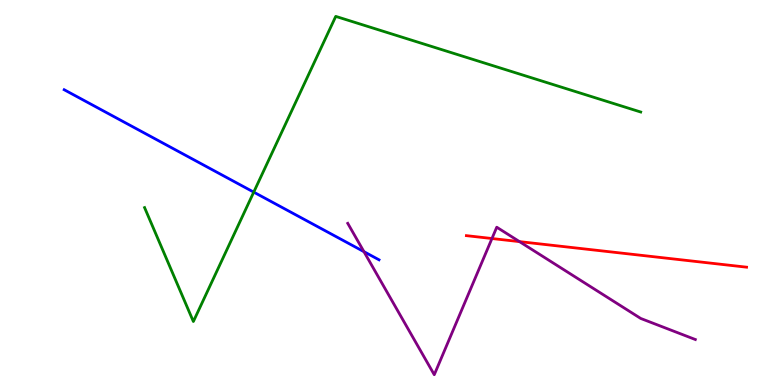[{'lines': ['blue', 'red'], 'intersections': []}, {'lines': ['green', 'red'], 'intersections': []}, {'lines': ['purple', 'red'], 'intersections': [{'x': 6.35, 'y': 3.8}, {'x': 6.7, 'y': 3.72}]}, {'lines': ['blue', 'green'], 'intersections': [{'x': 3.27, 'y': 5.01}]}, {'lines': ['blue', 'purple'], 'intersections': [{'x': 4.7, 'y': 3.46}]}, {'lines': ['green', 'purple'], 'intersections': []}]